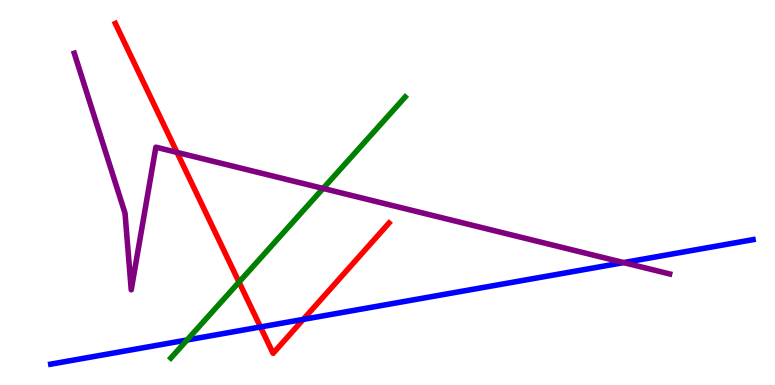[{'lines': ['blue', 'red'], 'intersections': [{'x': 3.36, 'y': 1.51}, {'x': 3.91, 'y': 1.7}]}, {'lines': ['green', 'red'], 'intersections': [{'x': 3.08, 'y': 2.67}]}, {'lines': ['purple', 'red'], 'intersections': [{'x': 2.28, 'y': 6.04}]}, {'lines': ['blue', 'green'], 'intersections': [{'x': 2.41, 'y': 1.17}]}, {'lines': ['blue', 'purple'], 'intersections': [{'x': 8.05, 'y': 3.18}]}, {'lines': ['green', 'purple'], 'intersections': [{'x': 4.17, 'y': 5.11}]}]